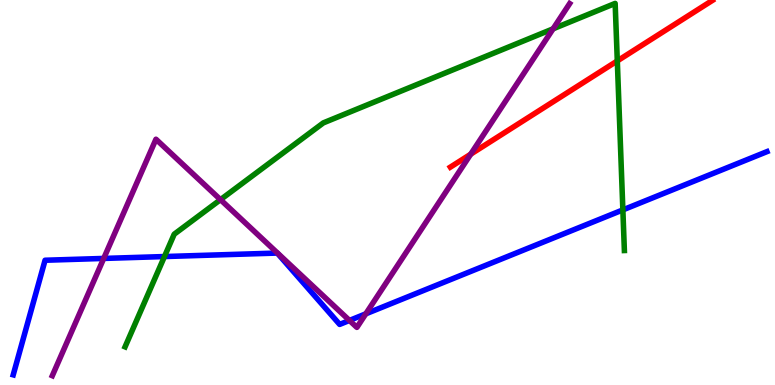[{'lines': ['blue', 'red'], 'intersections': []}, {'lines': ['green', 'red'], 'intersections': [{'x': 7.97, 'y': 8.42}]}, {'lines': ['purple', 'red'], 'intersections': [{'x': 6.07, 'y': 6.0}]}, {'lines': ['blue', 'green'], 'intersections': [{'x': 2.12, 'y': 3.34}, {'x': 8.04, 'y': 4.55}]}, {'lines': ['blue', 'purple'], 'intersections': [{'x': 1.34, 'y': 3.29}, {'x': 4.51, 'y': 1.68}, {'x': 4.72, 'y': 1.85}]}, {'lines': ['green', 'purple'], 'intersections': [{'x': 2.84, 'y': 4.81}, {'x': 7.14, 'y': 9.25}]}]